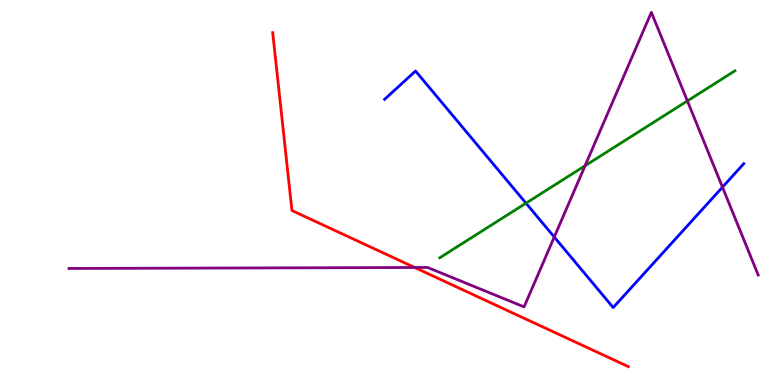[{'lines': ['blue', 'red'], 'intersections': []}, {'lines': ['green', 'red'], 'intersections': []}, {'lines': ['purple', 'red'], 'intersections': [{'x': 5.35, 'y': 3.05}]}, {'lines': ['blue', 'green'], 'intersections': [{'x': 6.79, 'y': 4.72}]}, {'lines': ['blue', 'purple'], 'intersections': [{'x': 7.15, 'y': 3.84}, {'x': 9.32, 'y': 5.14}]}, {'lines': ['green', 'purple'], 'intersections': [{'x': 7.55, 'y': 5.69}, {'x': 8.87, 'y': 7.38}]}]